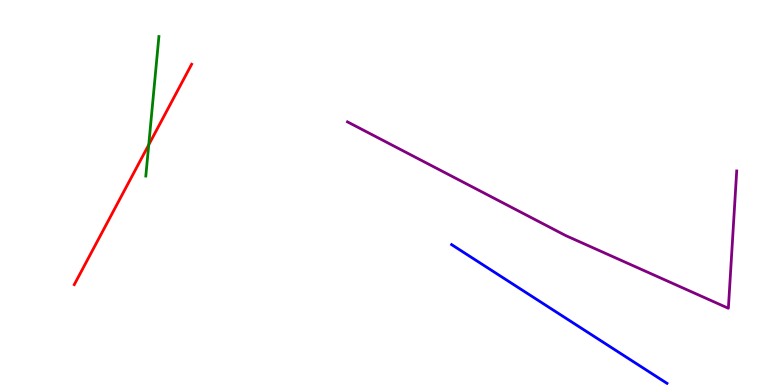[{'lines': ['blue', 'red'], 'intersections': []}, {'lines': ['green', 'red'], 'intersections': [{'x': 1.92, 'y': 6.24}]}, {'lines': ['purple', 'red'], 'intersections': []}, {'lines': ['blue', 'green'], 'intersections': []}, {'lines': ['blue', 'purple'], 'intersections': []}, {'lines': ['green', 'purple'], 'intersections': []}]